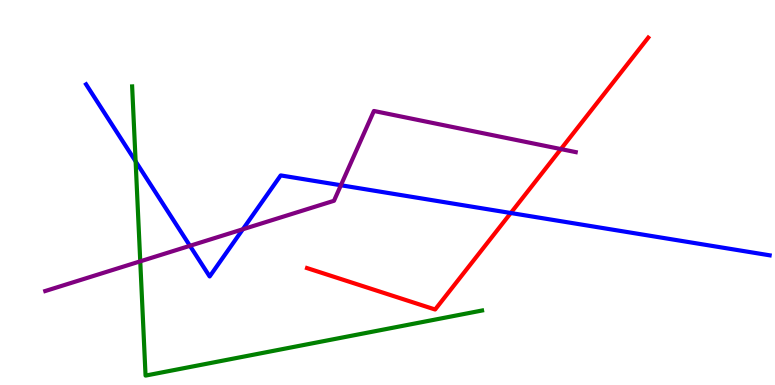[{'lines': ['blue', 'red'], 'intersections': [{'x': 6.59, 'y': 4.47}]}, {'lines': ['green', 'red'], 'intersections': []}, {'lines': ['purple', 'red'], 'intersections': [{'x': 7.24, 'y': 6.13}]}, {'lines': ['blue', 'green'], 'intersections': [{'x': 1.75, 'y': 5.81}]}, {'lines': ['blue', 'purple'], 'intersections': [{'x': 2.45, 'y': 3.62}, {'x': 3.13, 'y': 4.04}, {'x': 4.4, 'y': 5.19}]}, {'lines': ['green', 'purple'], 'intersections': [{'x': 1.81, 'y': 3.21}]}]